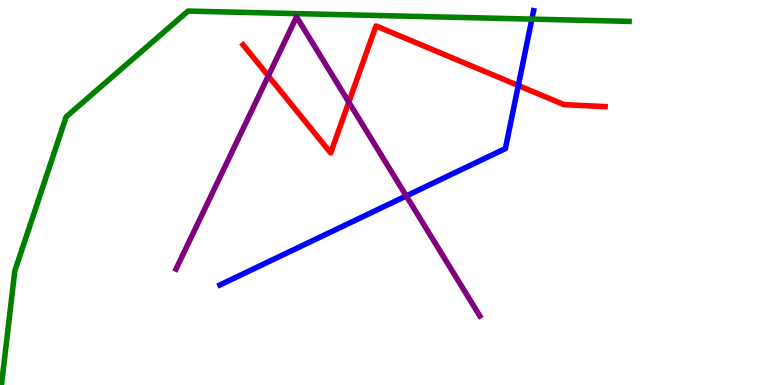[{'lines': ['blue', 'red'], 'intersections': [{'x': 6.69, 'y': 7.78}]}, {'lines': ['green', 'red'], 'intersections': []}, {'lines': ['purple', 'red'], 'intersections': [{'x': 3.46, 'y': 8.03}, {'x': 4.5, 'y': 7.35}]}, {'lines': ['blue', 'green'], 'intersections': [{'x': 6.86, 'y': 9.5}]}, {'lines': ['blue', 'purple'], 'intersections': [{'x': 5.24, 'y': 4.91}]}, {'lines': ['green', 'purple'], 'intersections': []}]